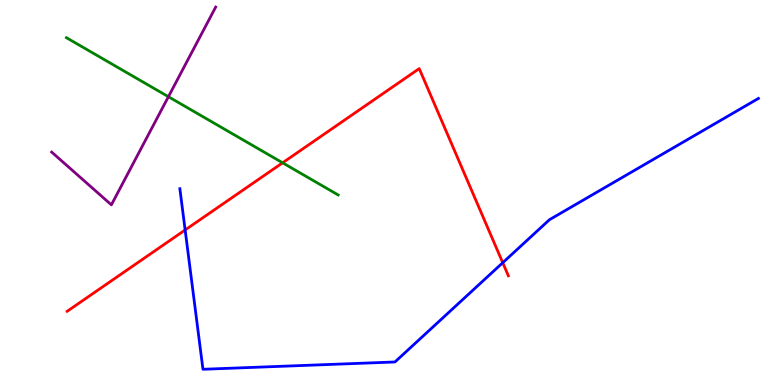[{'lines': ['blue', 'red'], 'intersections': [{'x': 2.39, 'y': 4.03}, {'x': 6.49, 'y': 3.18}]}, {'lines': ['green', 'red'], 'intersections': [{'x': 3.65, 'y': 5.77}]}, {'lines': ['purple', 'red'], 'intersections': []}, {'lines': ['blue', 'green'], 'intersections': []}, {'lines': ['blue', 'purple'], 'intersections': []}, {'lines': ['green', 'purple'], 'intersections': [{'x': 2.17, 'y': 7.49}]}]